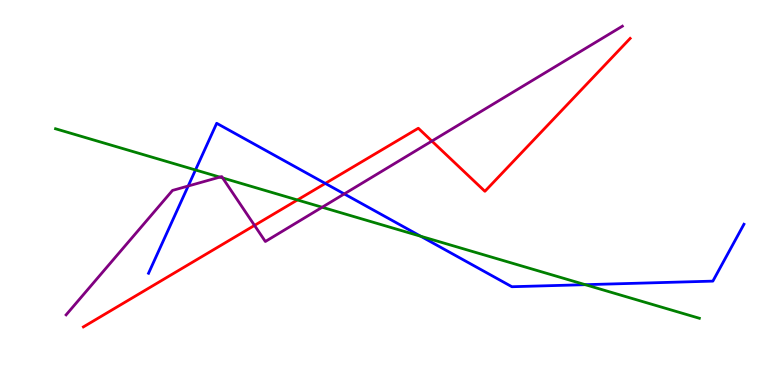[{'lines': ['blue', 'red'], 'intersections': [{'x': 4.2, 'y': 5.24}]}, {'lines': ['green', 'red'], 'intersections': [{'x': 3.84, 'y': 4.81}]}, {'lines': ['purple', 'red'], 'intersections': [{'x': 3.28, 'y': 4.15}, {'x': 5.57, 'y': 6.34}]}, {'lines': ['blue', 'green'], 'intersections': [{'x': 2.52, 'y': 5.59}, {'x': 5.43, 'y': 3.86}, {'x': 7.55, 'y': 2.61}]}, {'lines': ['blue', 'purple'], 'intersections': [{'x': 2.43, 'y': 5.17}, {'x': 4.44, 'y': 4.96}]}, {'lines': ['green', 'purple'], 'intersections': [{'x': 2.84, 'y': 5.4}, {'x': 2.87, 'y': 5.38}, {'x': 4.16, 'y': 4.62}]}]